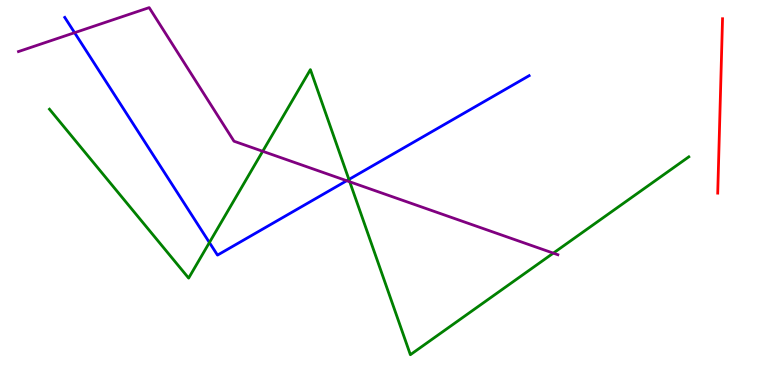[{'lines': ['blue', 'red'], 'intersections': []}, {'lines': ['green', 'red'], 'intersections': []}, {'lines': ['purple', 'red'], 'intersections': []}, {'lines': ['blue', 'green'], 'intersections': [{'x': 2.7, 'y': 3.7}, {'x': 4.5, 'y': 5.34}]}, {'lines': ['blue', 'purple'], 'intersections': [{'x': 0.962, 'y': 9.15}, {'x': 4.47, 'y': 5.31}]}, {'lines': ['green', 'purple'], 'intersections': [{'x': 3.39, 'y': 6.07}, {'x': 4.51, 'y': 5.28}, {'x': 7.14, 'y': 3.43}]}]